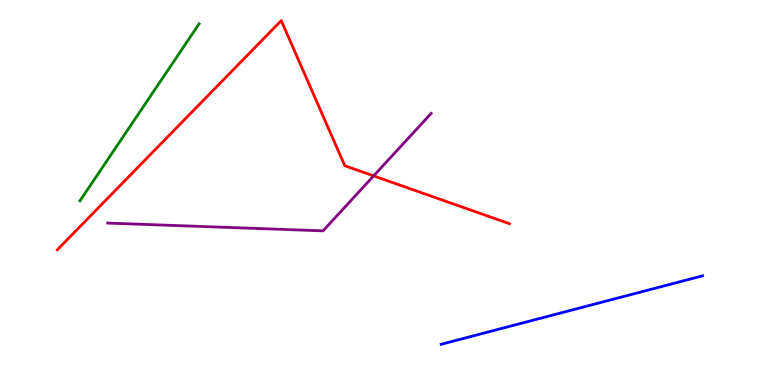[{'lines': ['blue', 'red'], 'intersections': []}, {'lines': ['green', 'red'], 'intersections': []}, {'lines': ['purple', 'red'], 'intersections': [{'x': 4.82, 'y': 5.43}]}, {'lines': ['blue', 'green'], 'intersections': []}, {'lines': ['blue', 'purple'], 'intersections': []}, {'lines': ['green', 'purple'], 'intersections': []}]